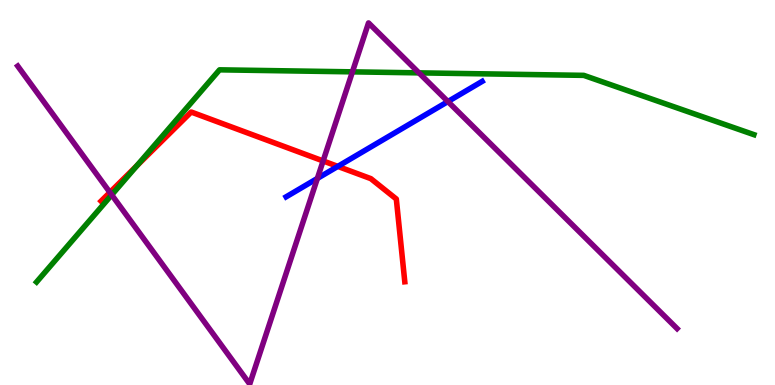[{'lines': ['blue', 'red'], 'intersections': [{'x': 4.36, 'y': 5.68}]}, {'lines': ['green', 'red'], 'intersections': [{'x': 1.77, 'y': 5.69}]}, {'lines': ['purple', 'red'], 'intersections': [{'x': 1.42, 'y': 5.0}, {'x': 4.17, 'y': 5.82}]}, {'lines': ['blue', 'green'], 'intersections': []}, {'lines': ['blue', 'purple'], 'intersections': [{'x': 4.1, 'y': 5.37}, {'x': 5.78, 'y': 7.36}]}, {'lines': ['green', 'purple'], 'intersections': [{'x': 1.44, 'y': 4.94}, {'x': 4.55, 'y': 8.13}, {'x': 5.41, 'y': 8.11}]}]